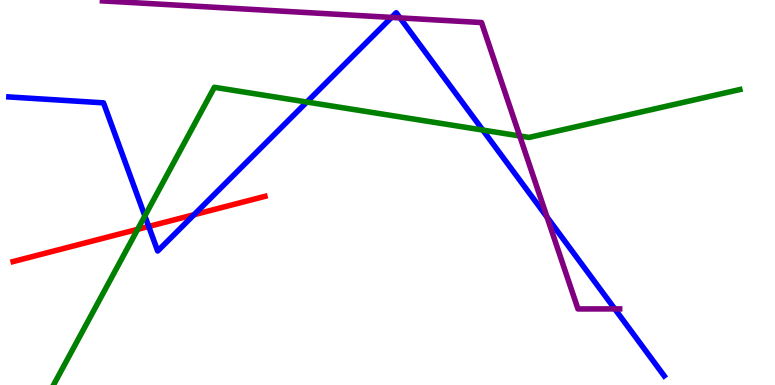[{'lines': ['blue', 'red'], 'intersections': [{'x': 1.92, 'y': 4.12}, {'x': 2.5, 'y': 4.42}]}, {'lines': ['green', 'red'], 'intersections': [{'x': 1.78, 'y': 4.04}]}, {'lines': ['purple', 'red'], 'intersections': []}, {'lines': ['blue', 'green'], 'intersections': [{'x': 1.87, 'y': 4.39}, {'x': 3.96, 'y': 7.35}, {'x': 6.23, 'y': 6.62}]}, {'lines': ['blue', 'purple'], 'intersections': [{'x': 5.05, 'y': 9.55}, {'x': 5.16, 'y': 9.54}, {'x': 7.06, 'y': 4.36}, {'x': 7.93, 'y': 1.98}]}, {'lines': ['green', 'purple'], 'intersections': [{'x': 6.71, 'y': 6.47}]}]